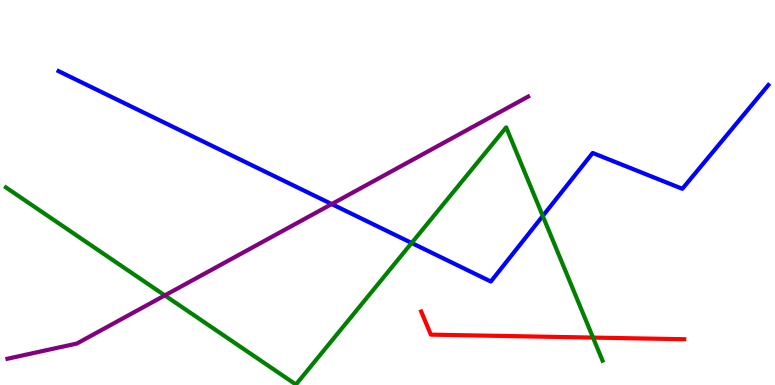[{'lines': ['blue', 'red'], 'intersections': []}, {'lines': ['green', 'red'], 'intersections': [{'x': 7.65, 'y': 1.23}]}, {'lines': ['purple', 'red'], 'intersections': []}, {'lines': ['blue', 'green'], 'intersections': [{'x': 5.31, 'y': 3.69}, {'x': 7.0, 'y': 4.39}]}, {'lines': ['blue', 'purple'], 'intersections': [{'x': 4.28, 'y': 4.7}]}, {'lines': ['green', 'purple'], 'intersections': [{'x': 2.13, 'y': 2.33}]}]